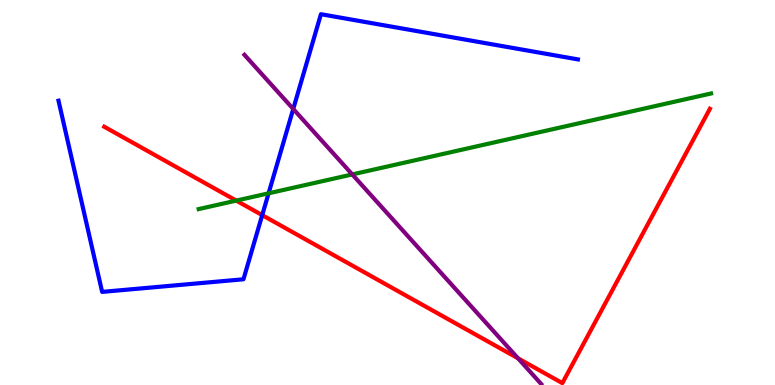[{'lines': ['blue', 'red'], 'intersections': [{'x': 3.38, 'y': 4.41}]}, {'lines': ['green', 'red'], 'intersections': [{'x': 3.05, 'y': 4.79}]}, {'lines': ['purple', 'red'], 'intersections': [{'x': 6.68, 'y': 0.693}]}, {'lines': ['blue', 'green'], 'intersections': [{'x': 3.47, 'y': 4.98}]}, {'lines': ['blue', 'purple'], 'intersections': [{'x': 3.78, 'y': 7.17}]}, {'lines': ['green', 'purple'], 'intersections': [{'x': 4.55, 'y': 5.47}]}]